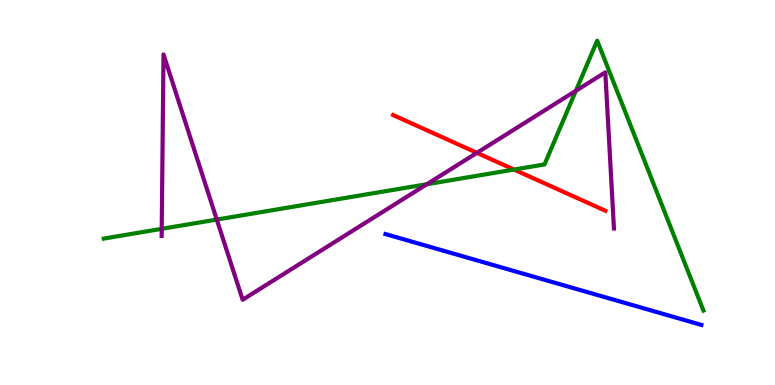[{'lines': ['blue', 'red'], 'intersections': []}, {'lines': ['green', 'red'], 'intersections': [{'x': 6.63, 'y': 5.6}]}, {'lines': ['purple', 'red'], 'intersections': [{'x': 6.15, 'y': 6.03}]}, {'lines': ['blue', 'green'], 'intersections': []}, {'lines': ['blue', 'purple'], 'intersections': []}, {'lines': ['green', 'purple'], 'intersections': [{'x': 2.09, 'y': 4.06}, {'x': 2.8, 'y': 4.3}, {'x': 5.51, 'y': 5.21}, {'x': 7.43, 'y': 7.64}]}]